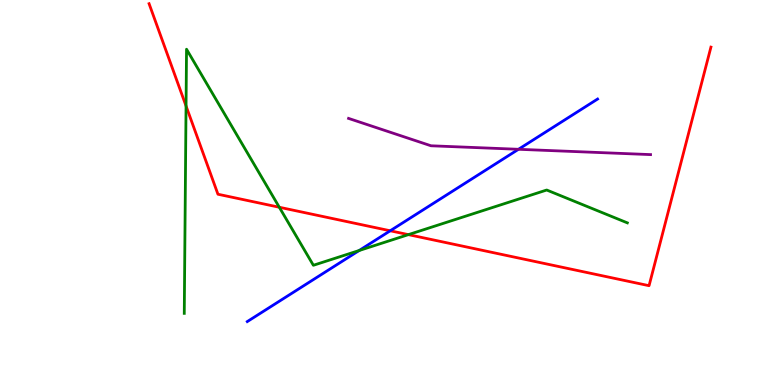[{'lines': ['blue', 'red'], 'intersections': [{'x': 5.04, 'y': 4.01}]}, {'lines': ['green', 'red'], 'intersections': [{'x': 2.4, 'y': 7.25}, {'x': 3.6, 'y': 4.62}, {'x': 5.27, 'y': 3.91}]}, {'lines': ['purple', 'red'], 'intersections': []}, {'lines': ['blue', 'green'], 'intersections': [{'x': 4.63, 'y': 3.49}]}, {'lines': ['blue', 'purple'], 'intersections': [{'x': 6.69, 'y': 6.12}]}, {'lines': ['green', 'purple'], 'intersections': []}]